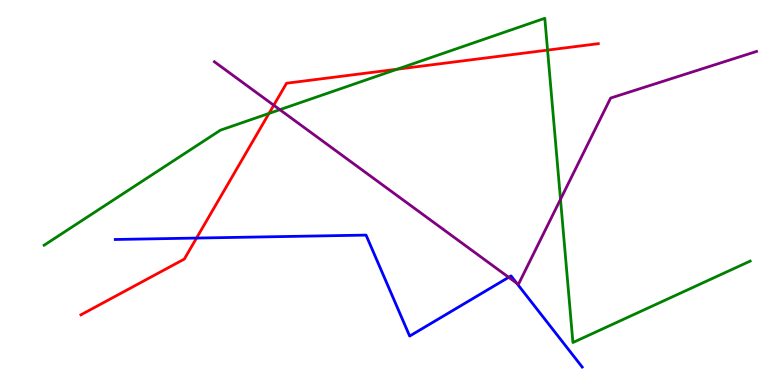[{'lines': ['blue', 'red'], 'intersections': [{'x': 2.54, 'y': 3.82}]}, {'lines': ['green', 'red'], 'intersections': [{'x': 3.47, 'y': 7.05}, {'x': 5.13, 'y': 8.2}, {'x': 7.07, 'y': 8.7}]}, {'lines': ['purple', 'red'], 'intersections': [{'x': 3.53, 'y': 7.27}]}, {'lines': ['blue', 'green'], 'intersections': []}, {'lines': ['blue', 'purple'], 'intersections': [{'x': 6.56, 'y': 2.8}, {'x': 6.67, 'y': 2.65}]}, {'lines': ['green', 'purple'], 'intersections': [{'x': 3.61, 'y': 7.15}, {'x': 7.23, 'y': 4.82}]}]